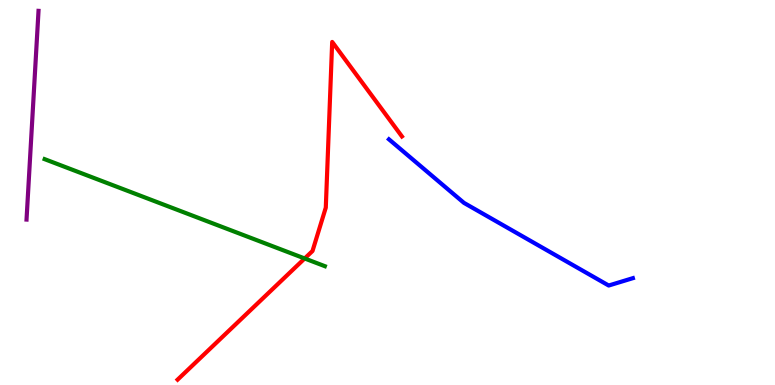[{'lines': ['blue', 'red'], 'intersections': []}, {'lines': ['green', 'red'], 'intersections': [{'x': 3.93, 'y': 3.29}]}, {'lines': ['purple', 'red'], 'intersections': []}, {'lines': ['blue', 'green'], 'intersections': []}, {'lines': ['blue', 'purple'], 'intersections': []}, {'lines': ['green', 'purple'], 'intersections': []}]